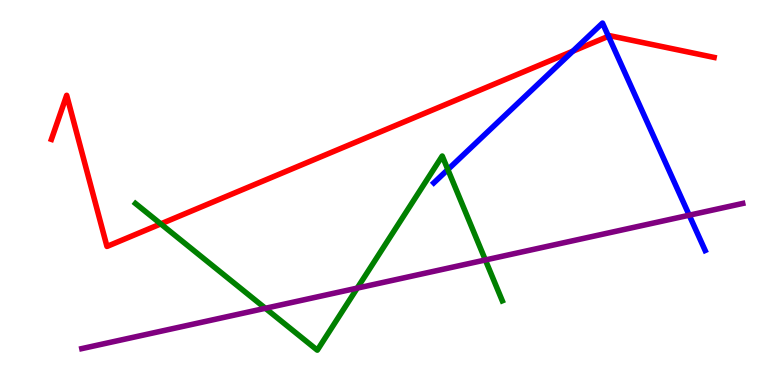[{'lines': ['blue', 'red'], 'intersections': [{'x': 7.39, 'y': 8.67}, {'x': 7.85, 'y': 9.06}]}, {'lines': ['green', 'red'], 'intersections': [{'x': 2.07, 'y': 4.18}]}, {'lines': ['purple', 'red'], 'intersections': []}, {'lines': ['blue', 'green'], 'intersections': [{'x': 5.78, 'y': 5.6}]}, {'lines': ['blue', 'purple'], 'intersections': [{'x': 8.89, 'y': 4.41}]}, {'lines': ['green', 'purple'], 'intersections': [{'x': 3.42, 'y': 1.99}, {'x': 4.61, 'y': 2.52}, {'x': 6.26, 'y': 3.25}]}]